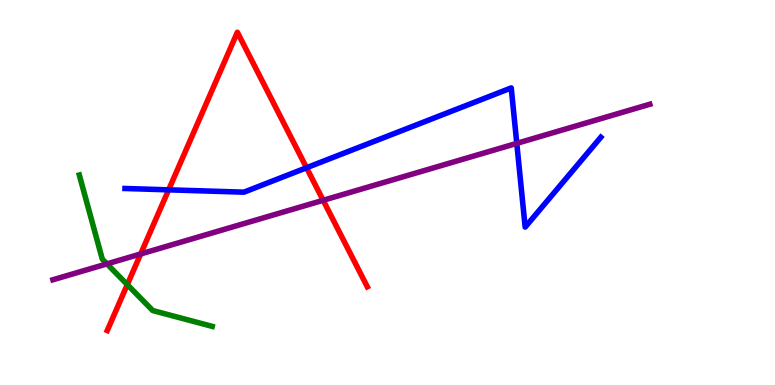[{'lines': ['blue', 'red'], 'intersections': [{'x': 2.18, 'y': 5.07}, {'x': 3.96, 'y': 5.64}]}, {'lines': ['green', 'red'], 'intersections': [{'x': 1.64, 'y': 2.61}]}, {'lines': ['purple', 'red'], 'intersections': [{'x': 1.82, 'y': 3.4}, {'x': 4.17, 'y': 4.8}]}, {'lines': ['blue', 'green'], 'intersections': []}, {'lines': ['blue', 'purple'], 'intersections': [{'x': 6.67, 'y': 6.28}]}, {'lines': ['green', 'purple'], 'intersections': [{'x': 1.38, 'y': 3.15}]}]